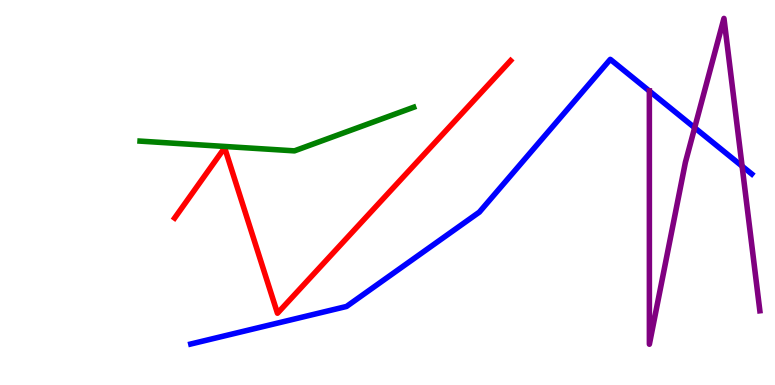[{'lines': ['blue', 'red'], 'intersections': []}, {'lines': ['green', 'red'], 'intersections': []}, {'lines': ['purple', 'red'], 'intersections': []}, {'lines': ['blue', 'green'], 'intersections': []}, {'lines': ['blue', 'purple'], 'intersections': [{'x': 8.38, 'y': 7.64}, {'x': 8.96, 'y': 6.68}, {'x': 9.58, 'y': 5.68}]}, {'lines': ['green', 'purple'], 'intersections': []}]